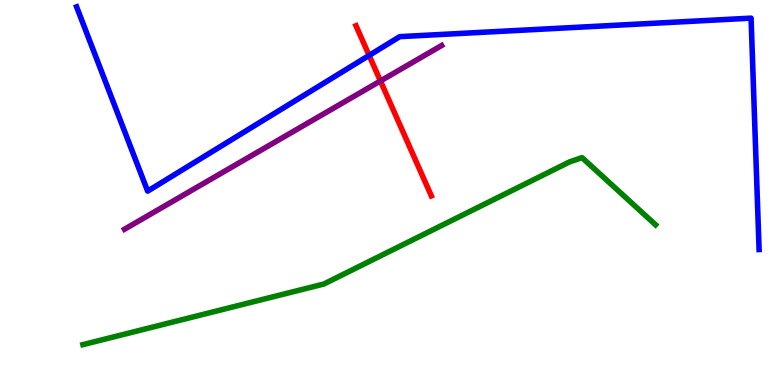[{'lines': ['blue', 'red'], 'intersections': [{'x': 4.76, 'y': 8.56}]}, {'lines': ['green', 'red'], 'intersections': []}, {'lines': ['purple', 'red'], 'intersections': [{'x': 4.91, 'y': 7.9}]}, {'lines': ['blue', 'green'], 'intersections': []}, {'lines': ['blue', 'purple'], 'intersections': []}, {'lines': ['green', 'purple'], 'intersections': []}]